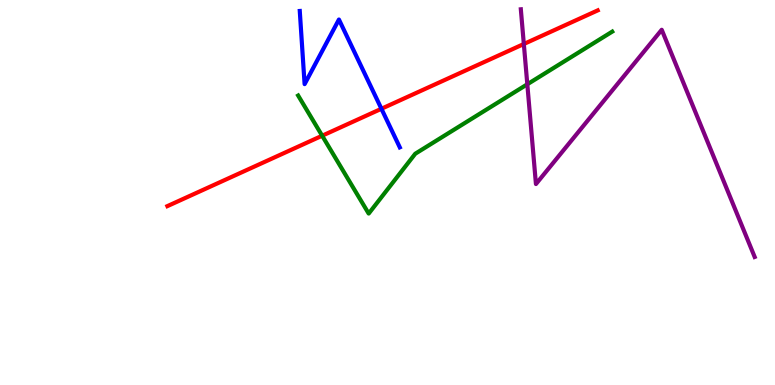[{'lines': ['blue', 'red'], 'intersections': [{'x': 4.92, 'y': 7.17}]}, {'lines': ['green', 'red'], 'intersections': [{'x': 4.16, 'y': 6.47}]}, {'lines': ['purple', 'red'], 'intersections': [{'x': 6.76, 'y': 8.86}]}, {'lines': ['blue', 'green'], 'intersections': []}, {'lines': ['blue', 'purple'], 'intersections': []}, {'lines': ['green', 'purple'], 'intersections': [{'x': 6.8, 'y': 7.81}]}]